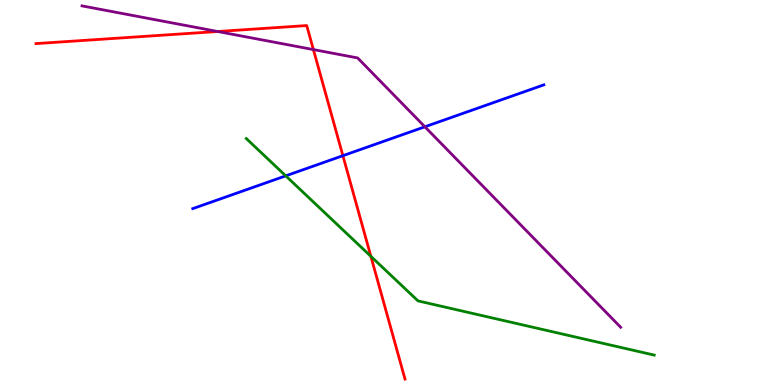[{'lines': ['blue', 'red'], 'intersections': [{'x': 4.42, 'y': 5.96}]}, {'lines': ['green', 'red'], 'intersections': [{'x': 4.79, 'y': 3.34}]}, {'lines': ['purple', 'red'], 'intersections': [{'x': 2.81, 'y': 9.18}, {'x': 4.04, 'y': 8.71}]}, {'lines': ['blue', 'green'], 'intersections': [{'x': 3.69, 'y': 5.43}]}, {'lines': ['blue', 'purple'], 'intersections': [{'x': 5.48, 'y': 6.71}]}, {'lines': ['green', 'purple'], 'intersections': []}]